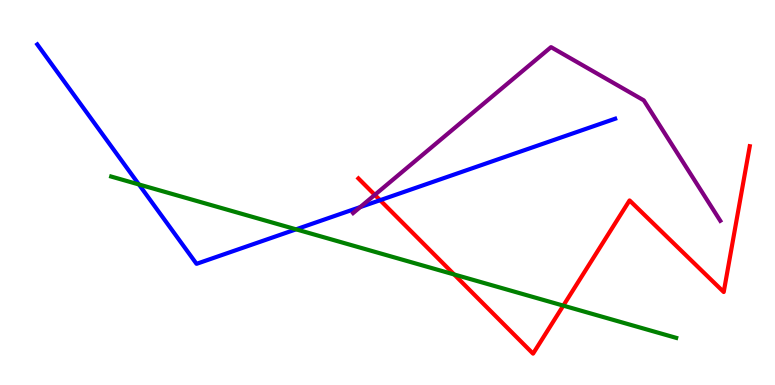[{'lines': ['blue', 'red'], 'intersections': [{'x': 4.9, 'y': 4.8}]}, {'lines': ['green', 'red'], 'intersections': [{'x': 5.86, 'y': 2.87}, {'x': 7.27, 'y': 2.06}]}, {'lines': ['purple', 'red'], 'intersections': [{'x': 4.84, 'y': 4.94}]}, {'lines': ['blue', 'green'], 'intersections': [{'x': 1.79, 'y': 5.21}, {'x': 3.82, 'y': 4.04}]}, {'lines': ['blue', 'purple'], 'intersections': [{'x': 4.65, 'y': 4.62}]}, {'lines': ['green', 'purple'], 'intersections': []}]